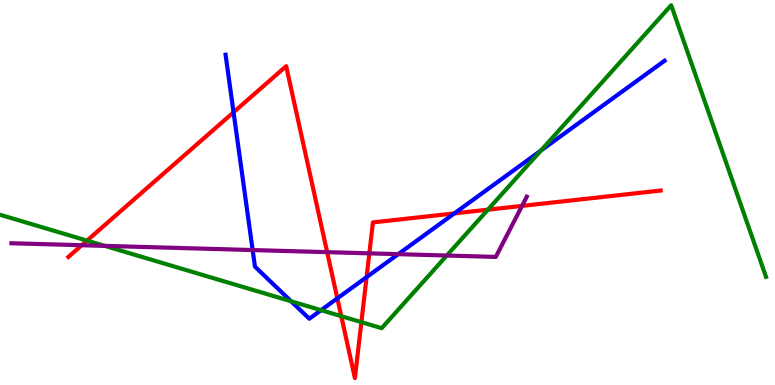[{'lines': ['blue', 'red'], 'intersections': [{'x': 3.01, 'y': 7.08}, {'x': 4.35, 'y': 2.25}, {'x': 4.73, 'y': 2.8}, {'x': 5.86, 'y': 4.46}]}, {'lines': ['green', 'red'], 'intersections': [{'x': 1.12, 'y': 3.75}, {'x': 4.4, 'y': 1.79}, {'x': 4.66, 'y': 1.63}, {'x': 6.3, 'y': 4.55}]}, {'lines': ['purple', 'red'], 'intersections': [{'x': 1.05, 'y': 3.63}, {'x': 4.22, 'y': 3.45}, {'x': 4.77, 'y': 3.42}, {'x': 6.74, 'y': 4.65}]}, {'lines': ['blue', 'green'], 'intersections': [{'x': 3.76, 'y': 2.18}, {'x': 4.14, 'y': 1.94}, {'x': 6.98, 'y': 6.09}]}, {'lines': ['blue', 'purple'], 'intersections': [{'x': 3.26, 'y': 3.51}, {'x': 5.14, 'y': 3.4}]}, {'lines': ['green', 'purple'], 'intersections': [{'x': 1.35, 'y': 3.61}, {'x': 5.77, 'y': 3.36}]}]